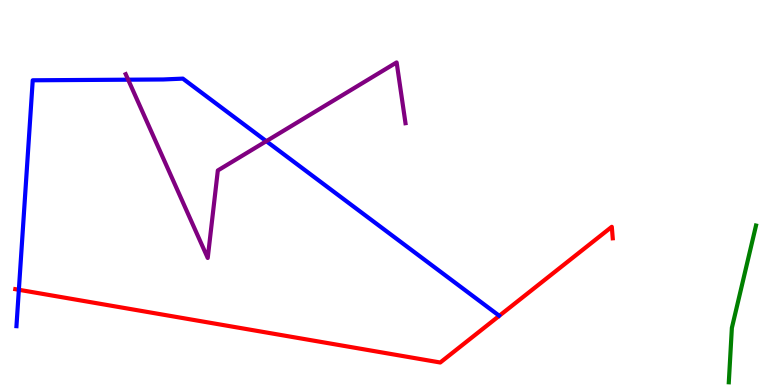[{'lines': ['blue', 'red'], 'intersections': [{'x': 0.243, 'y': 2.47}]}, {'lines': ['green', 'red'], 'intersections': []}, {'lines': ['purple', 'red'], 'intersections': []}, {'lines': ['blue', 'green'], 'intersections': []}, {'lines': ['blue', 'purple'], 'intersections': [{'x': 1.65, 'y': 7.93}, {'x': 3.44, 'y': 6.33}]}, {'lines': ['green', 'purple'], 'intersections': []}]